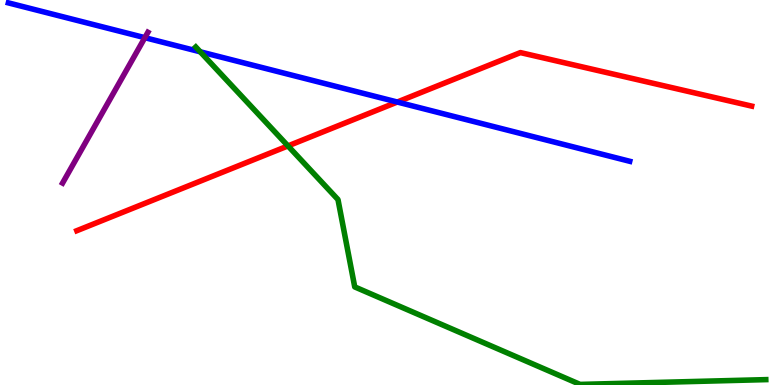[{'lines': ['blue', 'red'], 'intersections': [{'x': 5.13, 'y': 7.35}]}, {'lines': ['green', 'red'], 'intersections': [{'x': 3.72, 'y': 6.21}]}, {'lines': ['purple', 'red'], 'intersections': []}, {'lines': ['blue', 'green'], 'intersections': [{'x': 2.58, 'y': 8.65}]}, {'lines': ['blue', 'purple'], 'intersections': [{'x': 1.87, 'y': 9.02}]}, {'lines': ['green', 'purple'], 'intersections': []}]